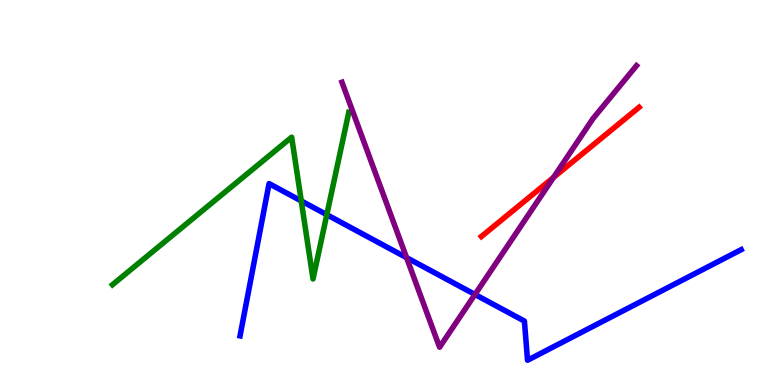[{'lines': ['blue', 'red'], 'intersections': []}, {'lines': ['green', 'red'], 'intersections': []}, {'lines': ['purple', 'red'], 'intersections': [{'x': 7.14, 'y': 5.39}]}, {'lines': ['blue', 'green'], 'intersections': [{'x': 3.89, 'y': 4.78}, {'x': 4.22, 'y': 4.42}]}, {'lines': ['blue', 'purple'], 'intersections': [{'x': 5.25, 'y': 3.31}, {'x': 6.13, 'y': 2.35}]}, {'lines': ['green', 'purple'], 'intersections': []}]